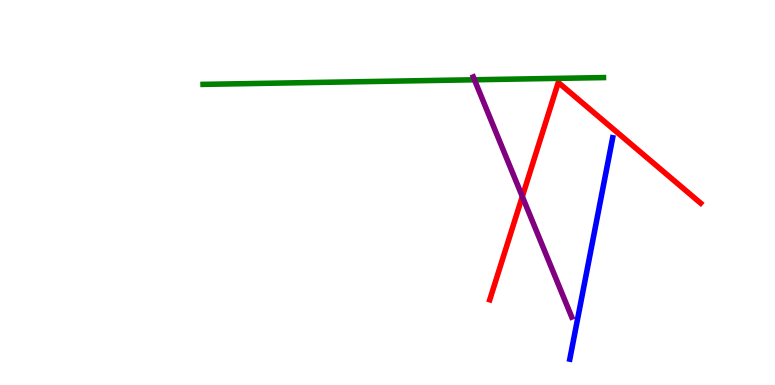[{'lines': ['blue', 'red'], 'intersections': []}, {'lines': ['green', 'red'], 'intersections': []}, {'lines': ['purple', 'red'], 'intersections': [{'x': 6.74, 'y': 4.89}]}, {'lines': ['blue', 'green'], 'intersections': []}, {'lines': ['blue', 'purple'], 'intersections': []}, {'lines': ['green', 'purple'], 'intersections': [{'x': 6.12, 'y': 7.93}]}]